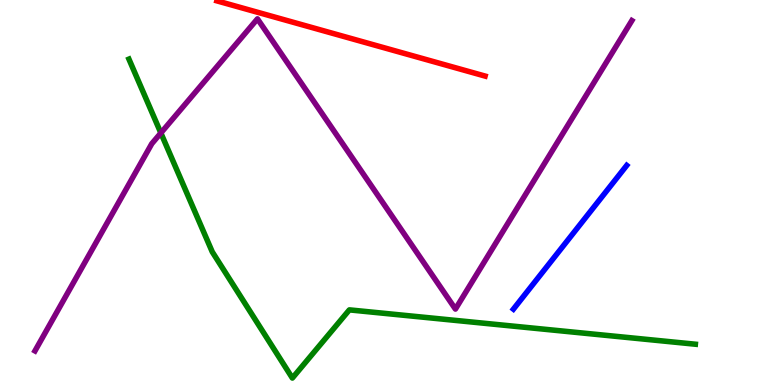[{'lines': ['blue', 'red'], 'intersections': []}, {'lines': ['green', 'red'], 'intersections': []}, {'lines': ['purple', 'red'], 'intersections': []}, {'lines': ['blue', 'green'], 'intersections': []}, {'lines': ['blue', 'purple'], 'intersections': []}, {'lines': ['green', 'purple'], 'intersections': [{'x': 2.08, 'y': 6.55}]}]